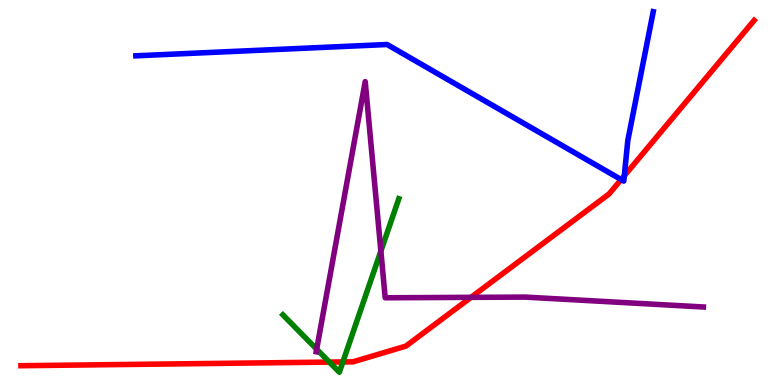[{'lines': ['blue', 'red'], 'intersections': [{'x': 8.01, 'y': 5.34}, {'x': 8.06, 'y': 5.44}]}, {'lines': ['green', 'red'], 'intersections': [{'x': 4.25, 'y': 0.595}, {'x': 4.42, 'y': 0.599}]}, {'lines': ['purple', 'red'], 'intersections': [{'x': 6.08, 'y': 2.28}]}, {'lines': ['blue', 'green'], 'intersections': []}, {'lines': ['blue', 'purple'], 'intersections': []}, {'lines': ['green', 'purple'], 'intersections': [{'x': 4.09, 'y': 0.93}, {'x': 4.91, 'y': 3.48}]}]